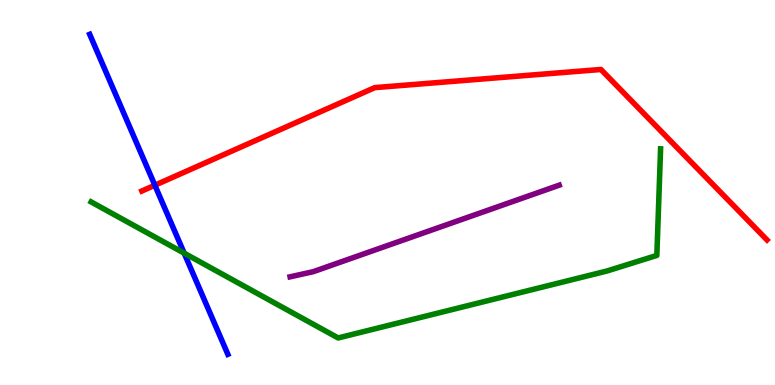[{'lines': ['blue', 'red'], 'intersections': [{'x': 2.0, 'y': 5.19}]}, {'lines': ['green', 'red'], 'intersections': []}, {'lines': ['purple', 'red'], 'intersections': []}, {'lines': ['blue', 'green'], 'intersections': [{'x': 2.38, 'y': 3.42}]}, {'lines': ['blue', 'purple'], 'intersections': []}, {'lines': ['green', 'purple'], 'intersections': []}]